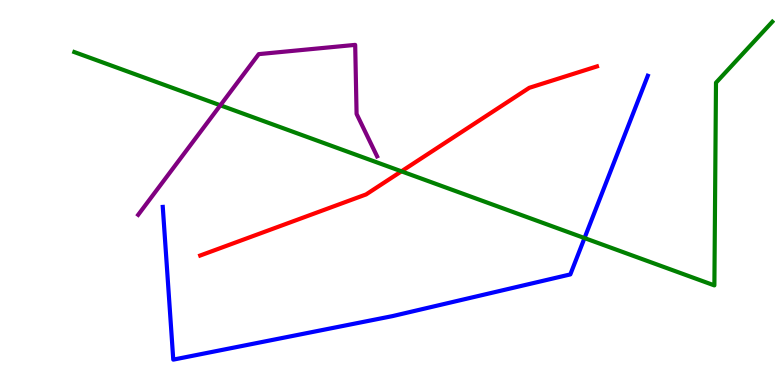[{'lines': ['blue', 'red'], 'intersections': []}, {'lines': ['green', 'red'], 'intersections': [{'x': 5.18, 'y': 5.55}]}, {'lines': ['purple', 'red'], 'intersections': []}, {'lines': ['blue', 'green'], 'intersections': [{'x': 7.54, 'y': 3.82}]}, {'lines': ['blue', 'purple'], 'intersections': []}, {'lines': ['green', 'purple'], 'intersections': [{'x': 2.84, 'y': 7.26}]}]